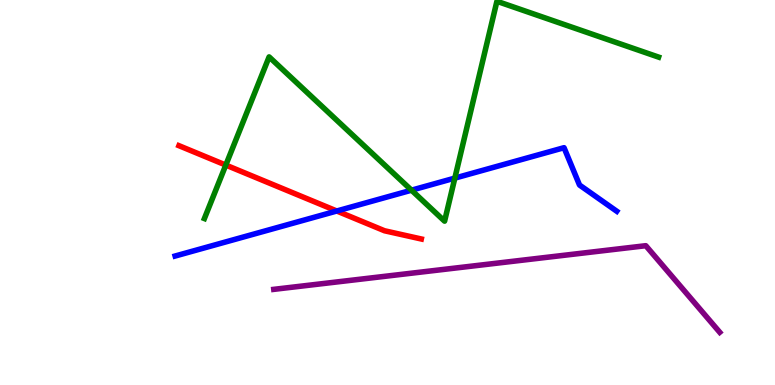[{'lines': ['blue', 'red'], 'intersections': [{'x': 4.35, 'y': 4.52}]}, {'lines': ['green', 'red'], 'intersections': [{'x': 2.91, 'y': 5.71}]}, {'lines': ['purple', 'red'], 'intersections': []}, {'lines': ['blue', 'green'], 'intersections': [{'x': 5.31, 'y': 5.06}, {'x': 5.87, 'y': 5.37}]}, {'lines': ['blue', 'purple'], 'intersections': []}, {'lines': ['green', 'purple'], 'intersections': []}]